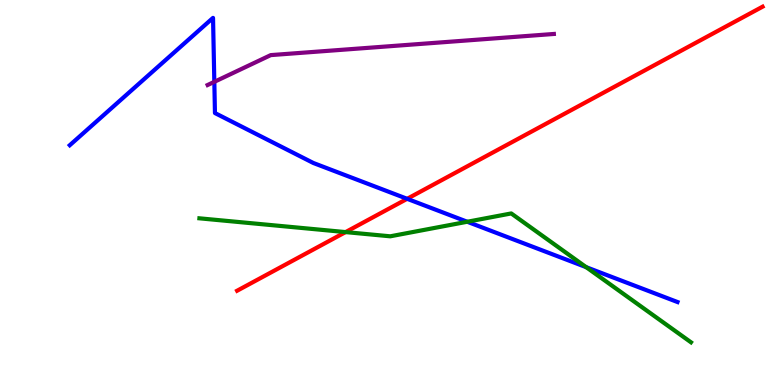[{'lines': ['blue', 'red'], 'intersections': [{'x': 5.25, 'y': 4.84}]}, {'lines': ['green', 'red'], 'intersections': [{'x': 4.46, 'y': 3.97}]}, {'lines': ['purple', 'red'], 'intersections': []}, {'lines': ['blue', 'green'], 'intersections': [{'x': 6.03, 'y': 4.24}, {'x': 7.56, 'y': 3.06}]}, {'lines': ['blue', 'purple'], 'intersections': [{'x': 2.77, 'y': 7.87}]}, {'lines': ['green', 'purple'], 'intersections': []}]